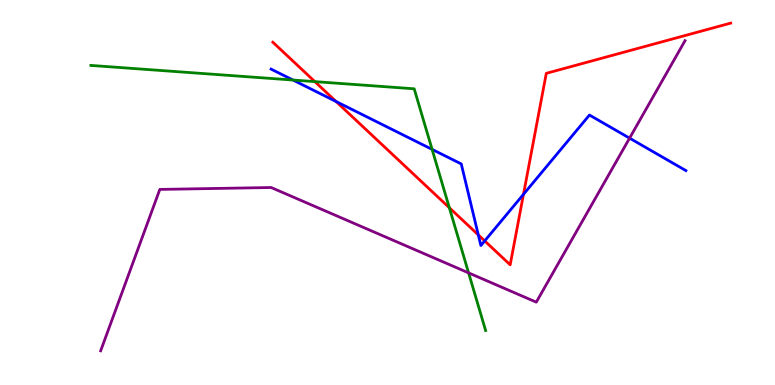[{'lines': ['blue', 'red'], 'intersections': [{'x': 4.34, 'y': 7.36}, {'x': 6.17, 'y': 3.9}, {'x': 6.25, 'y': 3.74}, {'x': 6.75, 'y': 4.95}]}, {'lines': ['green', 'red'], 'intersections': [{'x': 4.06, 'y': 7.88}, {'x': 5.8, 'y': 4.6}]}, {'lines': ['purple', 'red'], 'intersections': []}, {'lines': ['blue', 'green'], 'intersections': [{'x': 3.78, 'y': 7.92}, {'x': 5.58, 'y': 6.12}]}, {'lines': ['blue', 'purple'], 'intersections': [{'x': 8.12, 'y': 6.41}]}, {'lines': ['green', 'purple'], 'intersections': [{'x': 6.05, 'y': 2.91}]}]